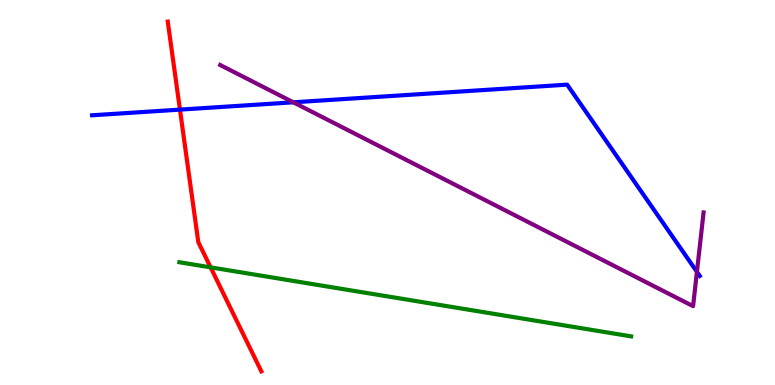[{'lines': ['blue', 'red'], 'intersections': [{'x': 2.32, 'y': 7.15}]}, {'lines': ['green', 'red'], 'intersections': [{'x': 2.72, 'y': 3.06}]}, {'lines': ['purple', 'red'], 'intersections': []}, {'lines': ['blue', 'green'], 'intersections': []}, {'lines': ['blue', 'purple'], 'intersections': [{'x': 3.79, 'y': 7.34}, {'x': 8.99, 'y': 2.94}]}, {'lines': ['green', 'purple'], 'intersections': []}]